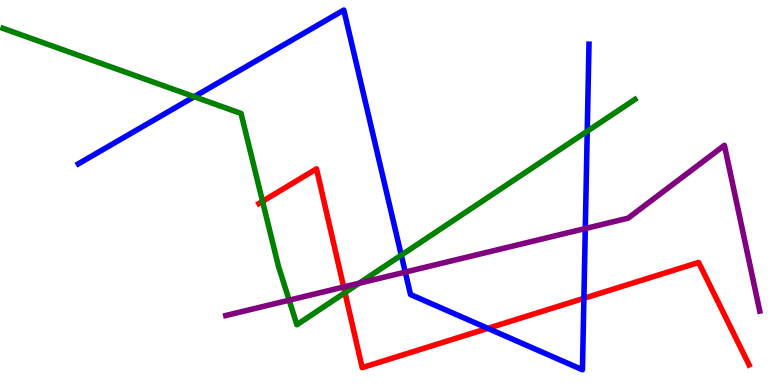[{'lines': ['blue', 'red'], 'intersections': [{'x': 6.29, 'y': 1.47}, {'x': 7.53, 'y': 2.25}]}, {'lines': ['green', 'red'], 'intersections': [{'x': 3.39, 'y': 4.77}, {'x': 4.45, 'y': 2.4}]}, {'lines': ['purple', 'red'], 'intersections': [{'x': 4.43, 'y': 2.55}]}, {'lines': ['blue', 'green'], 'intersections': [{'x': 2.51, 'y': 7.49}, {'x': 5.18, 'y': 3.37}, {'x': 7.58, 'y': 6.59}]}, {'lines': ['blue', 'purple'], 'intersections': [{'x': 5.23, 'y': 2.93}, {'x': 7.55, 'y': 4.06}]}, {'lines': ['green', 'purple'], 'intersections': [{'x': 3.73, 'y': 2.2}, {'x': 4.63, 'y': 2.64}]}]